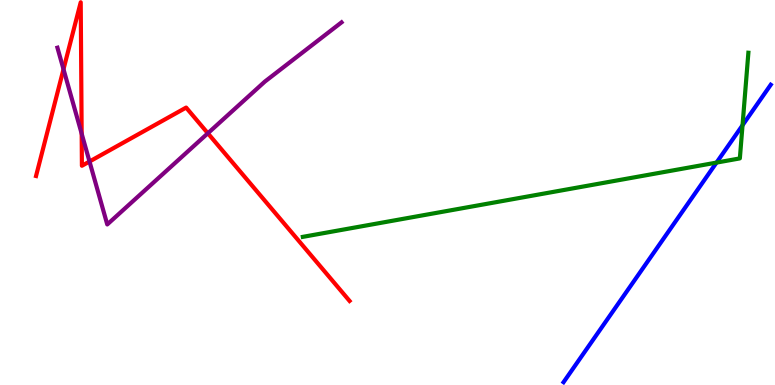[{'lines': ['blue', 'red'], 'intersections': []}, {'lines': ['green', 'red'], 'intersections': []}, {'lines': ['purple', 'red'], 'intersections': [{'x': 0.819, 'y': 8.2}, {'x': 1.05, 'y': 6.53}, {'x': 1.15, 'y': 5.8}, {'x': 2.68, 'y': 6.54}]}, {'lines': ['blue', 'green'], 'intersections': [{'x': 9.25, 'y': 5.78}, {'x': 9.58, 'y': 6.75}]}, {'lines': ['blue', 'purple'], 'intersections': []}, {'lines': ['green', 'purple'], 'intersections': []}]